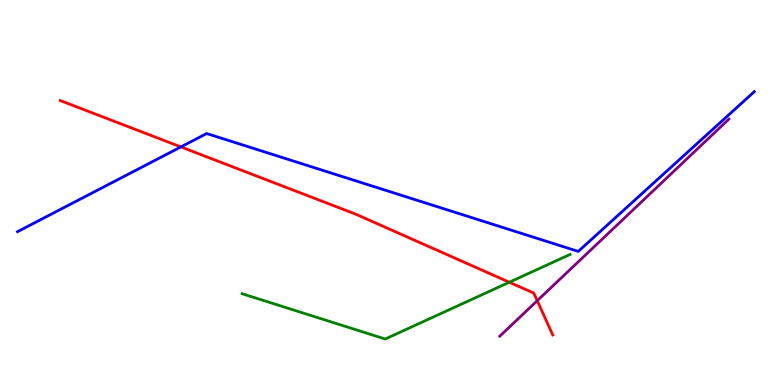[{'lines': ['blue', 'red'], 'intersections': [{'x': 2.33, 'y': 6.18}]}, {'lines': ['green', 'red'], 'intersections': [{'x': 6.57, 'y': 2.67}]}, {'lines': ['purple', 'red'], 'intersections': [{'x': 6.93, 'y': 2.19}]}, {'lines': ['blue', 'green'], 'intersections': []}, {'lines': ['blue', 'purple'], 'intersections': []}, {'lines': ['green', 'purple'], 'intersections': []}]